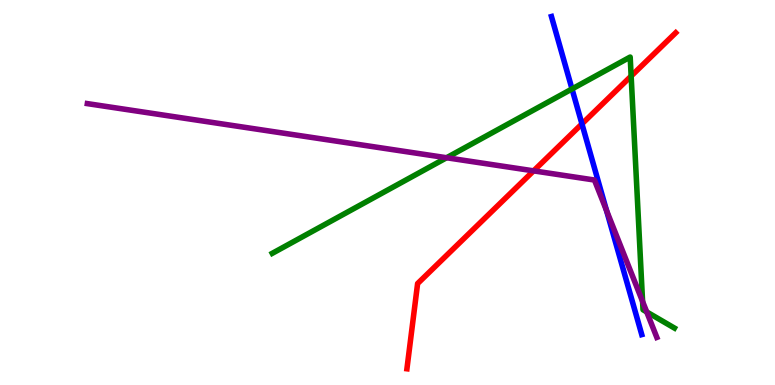[{'lines': ['blue', 'red'], 'intersections': [{'x': 7.51, 'y': 6.78}]}, {'lines': ['green', 'red'], 'intersections': [{'x': 8.14, 'y': 8.02}]}, {'lines': ['purple', 'red'], 'intersections': [{'x': 6.89, 'y': 5.56}]}, {'lines': ['blue', 'green'], 'intersections': [{'x': 7.38, 'y': 7.69}]}, {'lines': ['blue', 'purple'], 'intersections': [{'x': 7.83, 'y': 4.53}]}, {'lines': ['green', 'purple'], 'intersections': [{'x': 5.76, 'y': 5.9}, {'x': 8.29, 'y': 2.17}, {'x': 8.34, 'y': 1.9}]}]